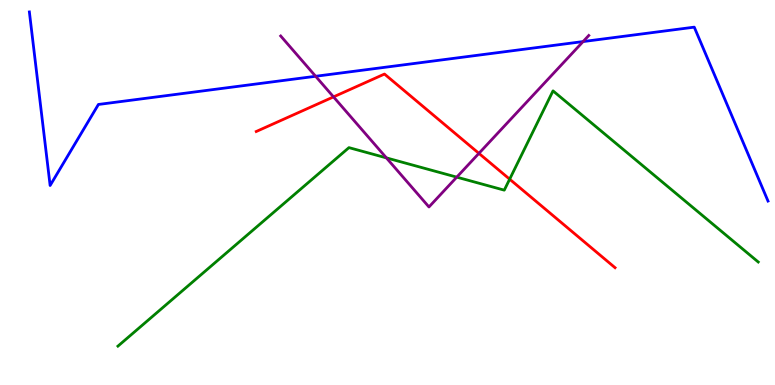[{'lines': ['blue', 'red'], 'intersections': []}, {'lines': ['green', 'red'], 'intersections': [{'x': 6.58, 'y': 5.35}]}, {'lines': ['purple', 'red'], 'intersections': [{'x': 4.3, 'y': 7.48}, {'x': 6.18, 'y': 6.02}]}, {'lines': ['blue', 'green'], 'intersections': []}, {'lines': ['blue', 'purple'], 'intersections': [{'x': 4.07, 'y': 8.02}, {'x': 7.52, 'y': 8.92}]}, {'lines': ['green', 'purple'], 'intersections': [{'x': 4.99, 'y': 5.9}, {'x': 5.89, 'y': 5.4}]}]